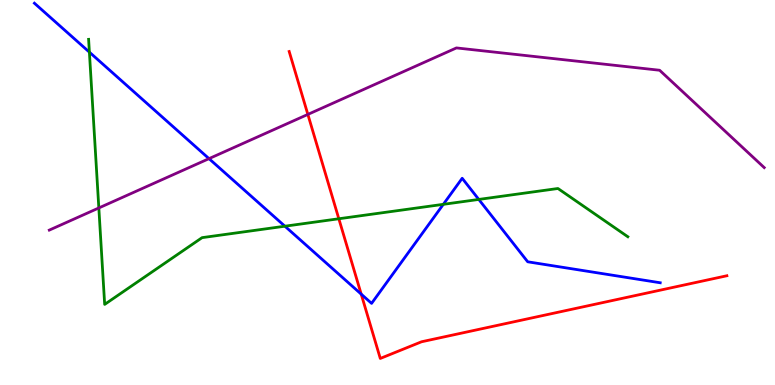[{'lines': ['blue', 'red'], 'intersections': [{'x': 4.66, 'y': 2.36}]}, {'lines': ['green', 'red'], 'intersections': [{'x': 4.37, 'y': 4.32}]}, {'lines': ['purple', 'red'], 'intersections': [{'x': 3.97, 'y': 7.03}]}, {'lines': ['blue', 'green'], 'intersections': [{'x': 1.15, 'y': 8.65}, {'x': 3.68, 'y': 4.12}, {'x': 5.72, 'y': 4.69}, {'x': 6.18, 'y': 4.82}]}, {'lines': ['blue', 'purple'], 'intersections': [{'x': 2.7, 'y': 5.88}]}, {'lines': ['green', 'purple'], 'intersections': [{'x': 1.28, 'y': 4.6}]}]